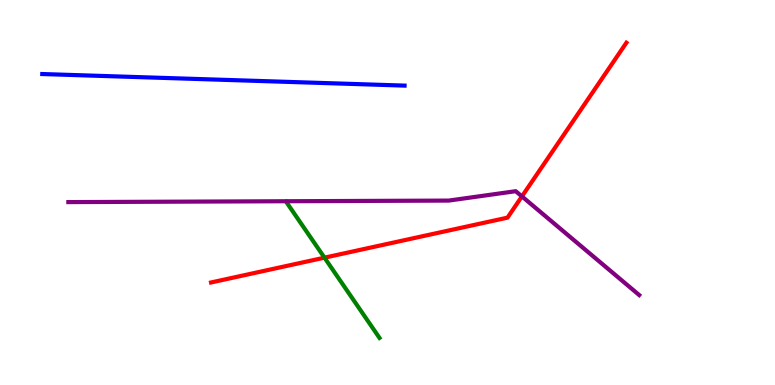[{'lines': ['blue', 'red'], 'intersections': []}, {'lines': ['green', 'red'], 'intersections': [{'x': 4.19, 'y': 3.31}]}, {'lines': ['purple', 'red'], 'intersections': [{'x': 6.73, 'y': 4.9}]}, {'lines': ['blue', 'green'], 'intersections': []}, {'lines': ['blue', 'purple'], 'intersections': []}, {'lines': ['green', 'purple'], 'intersections': []}]